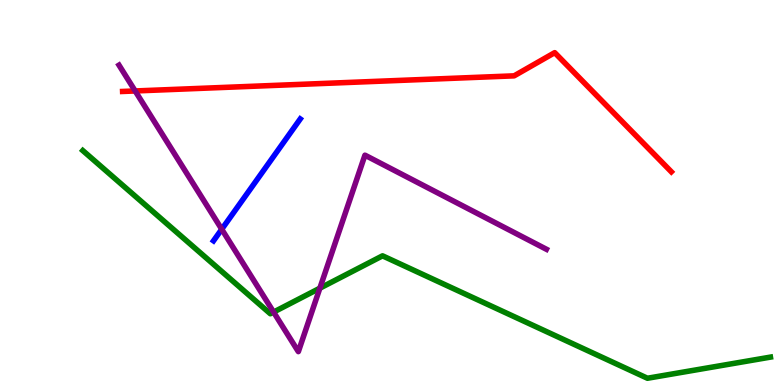[{'lines': ['blue', 'red'], 'intersections': []}, {'lines': ['green', 'red'], 'intersections': []}, {'lines': ['purple', 'red'], 'intersections': [{'x': 1.74, 'y': 7.64}]}, {'lines': ['blue', 'green'], 'intersections': []}, {'lines': ['blue', 'purple'], 'intersections': [{'x': 2.86, 'y': 4.05}]}, {'lines': ['green', 'purple'], 'intersections': [{'x': 3.53, 'y': 1.89}, {'x': 4.13, 'y': 2.51}]}]